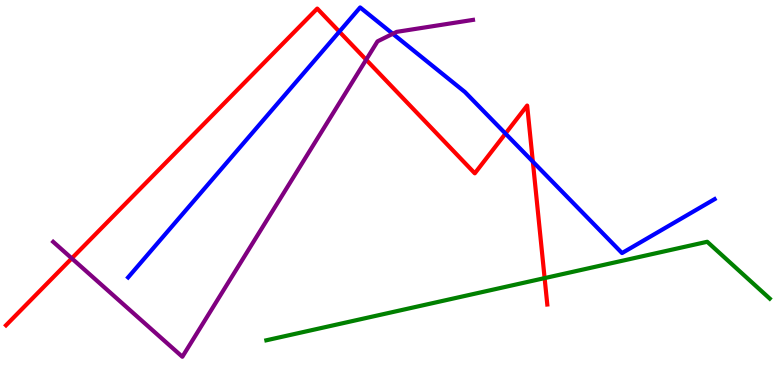[{'lines': ['blue', 'red'], 'intersections': [{'x': 4.38, 'y': 9.18}, {'x': 6.52, 'y': 6.53}, {'x': 6.88, 'y': 5.8}]}, {'lines': ['green', 'red'], 'intersections': [{'x': 7.03, 'y': 2.78}]}, {'lines': ['purple', 'red'], 'intersections': [{'x': 0.926, 'y': 3.29}, {'x': 4.72, 'y': 8.45}]}, {'lines': ['blue', 'green'], 'intersections': []}, {'lines': ['blue', 'purple'], 'intersections': [{'x': 5.07, 'y': 9.12}]}, {'lines': ['green', 'purple'], 'intersections': []}]